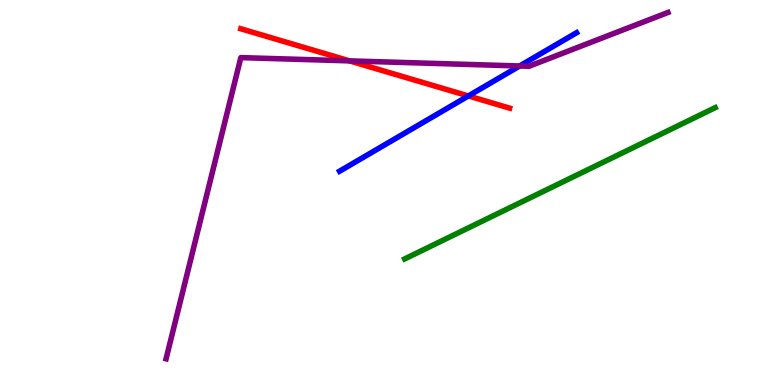[{'lines': ['blue', 'red'], 'intersections': [{'x': 6.04, 'y': 7.51}]}, {'lines': ['green', 'red'], 'intersections': []}, {'lines': ['purple', 'red'], 'intersections': [{'x': 4.51, 'y': 8.42}]}, {'lines': ['blue', 'green'], 'intersections': []}, {'lines': ['blue', 'purple'], 'intersections': [{'x': 6.71, 'y': 8.29}]}, {'lines': ['green', 'purple'], 'intersections': []}]